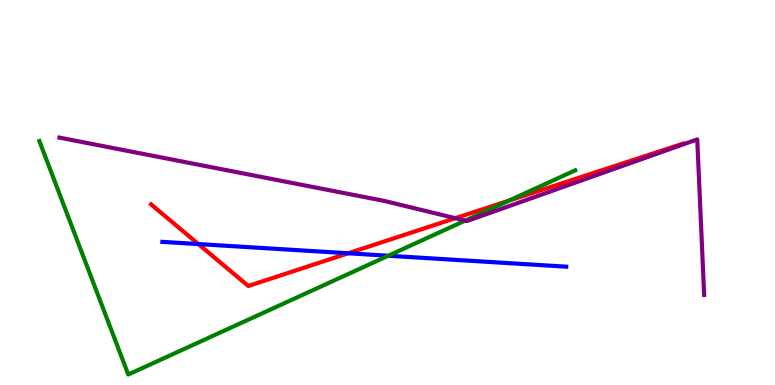[{'lines': ['blue', 'red'], 'intersections': [{'x': 2.56, 'y': 3.66}, {'x': 4.49, 'y': 3.42}]}, {'lines': ['green', 'red'], 'intersections': [{'x': 6.56, 'y': 4.79}]}, {'lines': ['purple', 'red'], 'intersections': [{'x': 5.88, 'y': 4.33}]}, {'lines': ['blue', 'green'], 'intersections': [{'x': 5.01, 'y': 3.36}]}, {'lines': ['blue', 'purple'], 'intersections': []}, {'lines': ['green', 'purple'], 'intersections': [{'x': 6.0, 'y': 4.27}]}]